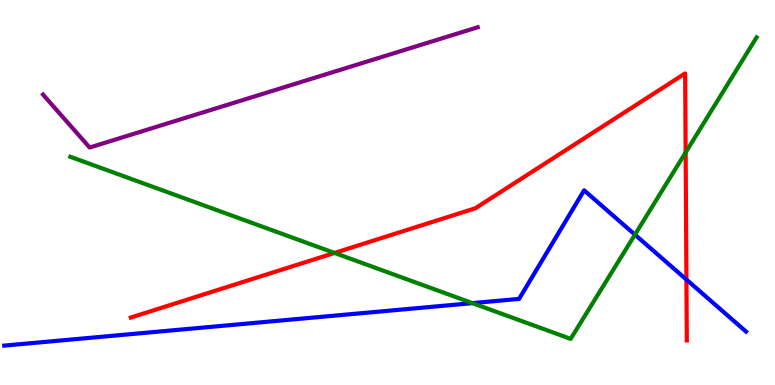[{'lines': ['blue', 'red'], 'intersections': [{'x': 8.86, 'y': 2.74}]}, {'lines': ['green', 'red'], 'intersections': [{'x': 4.32, 'y': 3.43}, {'x': 8.85, 'y': 6.04}]}, {'lines': ['purple', 'red'], 'intersections': []}, {'lines': ['blue', 'green'], 'intersections': [{'x': 6.1, 'y': 2.13}, {'x': 8.19, 'y': 3.91}]}, {'lines': ['blue', 'purple'], 'intersections': []}, {'lines': ['green', 'purple'], 'intersections': []}]